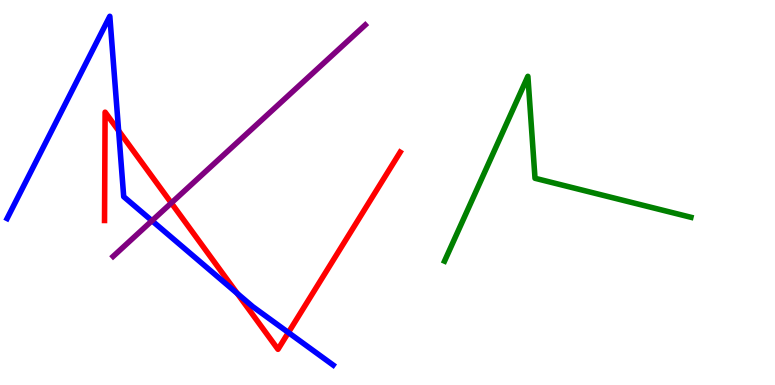[{'lines': ['blue', 'red'], 'intersections': [{'x': 1.53, 'y': 6.6}, {'x': 3.06, 'y': 2.38}, {'x': 3.72, 'y': 1.36}]}, {'lines': ['green', 'red'], 'intersections': []}, {'lines': ['purple', 'red'], 'intersections': [{'x': 2.21, 'y': 4.73}]}, {'lines': ['blue', 'green'], 'intersections': []}, {'lines': ['blue', 'purple'], 'intersections': [{'x': 1.96, 'y': 4.27}]}, {'lines': ['green', 'purple'], 'intersections': []}]